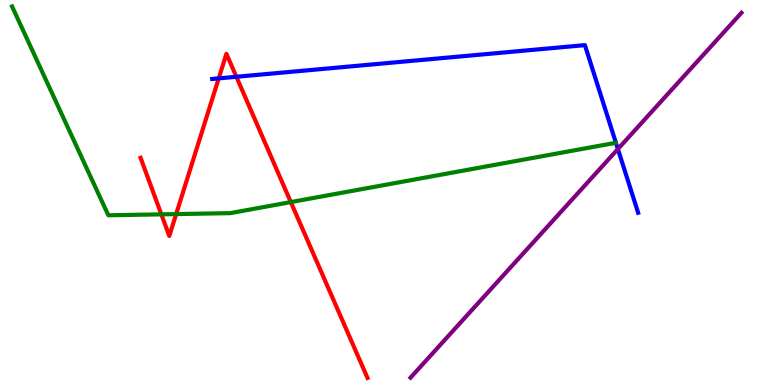[{'lines': ['blue', 'red'], 'intersections': [{'x': 2.82, 'y': 7.96}, {'x': 3.05, 'y': 8.01}]}, {'lines': ['green', 'red'], 'intersections': [{'x': 2.08, 'y': 4.43}, {'x': 2.27, 'y': 4.44}, {'x': 3.75, 'y': 4.75}]}, {'lines': ['purple', 'red'], 'intersections': []}, {'lines': ['blue', 'green'], 'intersections': []}, {'lines': ['blue', 'purple'], 'intersections': [{'x': 7.97, 'y': 6.13}]}, {'lines': ['green', 'purple'], 'intersections': []}]